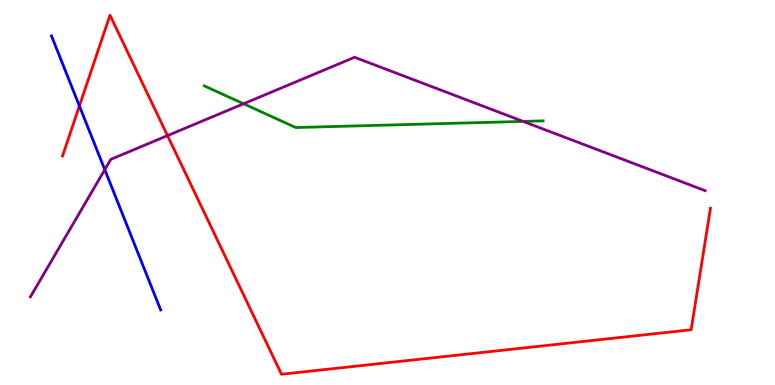[{'lines': ['blue', 'red'], 'intersections': [{'x': 1.02, 'y': 7.25}]}, {'lines': ['green', 'red'], 'intersections': []}, {'lines': ['purple', 'red'], 'intersections': [{'x': 2.16, 'y': 6.48}]}, {'lines': ['blue', 'green'], 'intersections': []}, {'lines': ['blue', 'purple'], 'intersections': [{'x': 1.35, 'y': 5.59}]}, {'lines': ['green', 'purple'], 'intersections': [{'x': 3.14, 'y': 7.3}, {'x': 6.75, 'y': 6.85}]}]